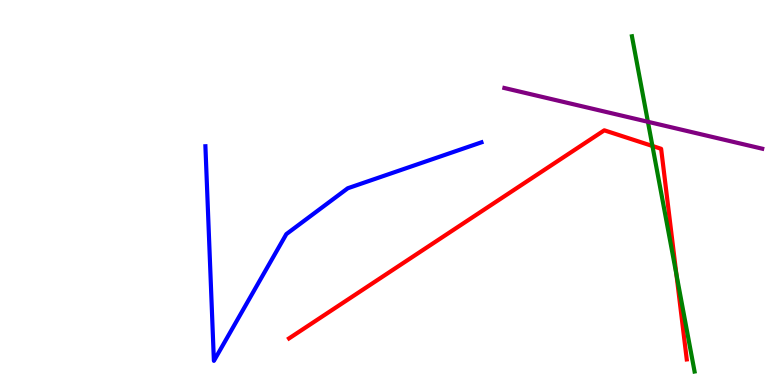[{'lines': ['blue', 'red'], 'intersections': []}, {'lines': ['green', 'red'], 'intersections': [{'x': 8.42, 'y': 6.21}, {'x': 8.73, 'y': 2.88}]}, {'lines': ['purple', 'red'], 'intersections': []}, {'lines': ['blue', 'green'], 'intersections': []}, {'lines': ['blue', 'purple'], 'intersections': []}, {'lines': ['green', 'purple'], 'intersections': [{'x': 8.36, 'y': 6.84}]}]